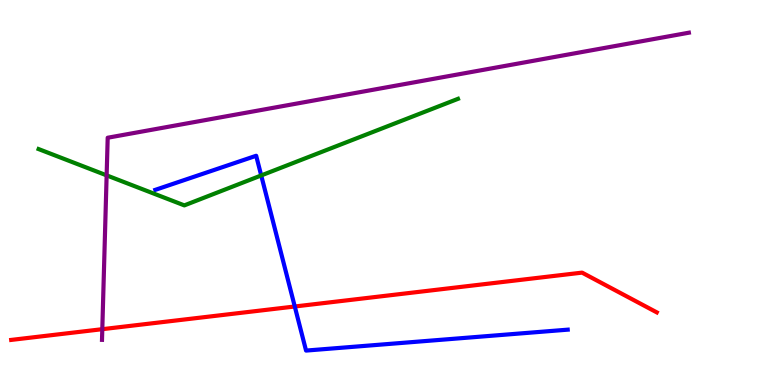[{'lines': ['blue', 'red'], 'intersections': [{'x': 3.8, 'y': 2.04}]}, {'lines': ['green', 'red'], 'intersections': []}, {'lines': ['purple', 'red'], 'intersections': [{'x': 1.32, 'y': 1.45}]}, {'lines': ['blue', 'green'], 'intersections': [{'x': 3.37, 'y': 5.44}]}, {'lines': ['blue', 'purple'], 'intersections': []}, {'lines': ['green', 'purple'], 'intersections': [{'x': 1.38, 'y': 5.45}]}]